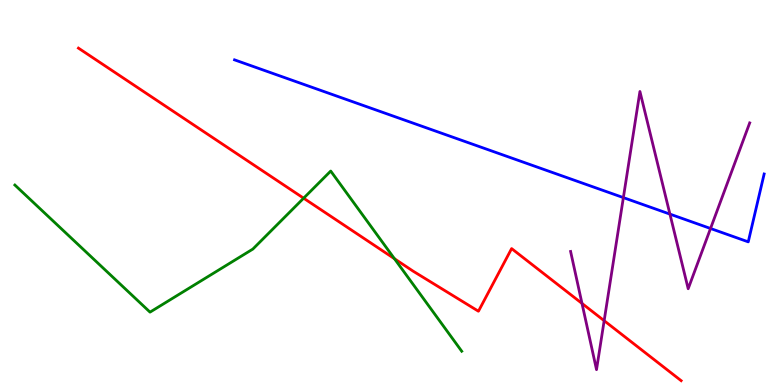[{'lines': ['blue', 'red'], 'intersections': []}, {'lines': ['green', 'red'], 'intersections': [{'x': 3.92, 'y': 4.85}, {'x': 5.09, 'y': 3.28}]}, {'lines': ['purple', 'red'], 'intersections': [{'x': 7.51, 'y': 2.12}, {'x': 7.8, 'y': 1.67}]}, {'lines': ['blue', 'green'], 'intersections': []}, {'lines': ['blue', 'purple'], 'intersections': [{'x': 8.04, 'y': 4.87}, {'x': 8.64, 'y': 4.44}, {'x': 9.17, 'y': 4.07}]}, {'lines': ['green', 'purple'], 'intersections': []}]